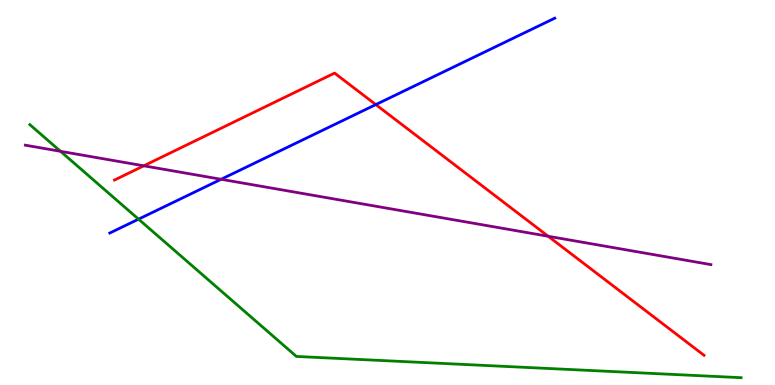[{'lines': ['blue', 'red'], 'intersections': [{'x': 4.85, 'y': 7.28}]}, {'lines': ['green', 'red'], 'intersections': []}, {'lines': ['purple', 'red'], 'intersections': [{'x': 1.86, 'y': 5.69}, {'x': 7.07, 'y': 3.86}]}, {'lines': ['blue', 'green'], 'intersections': [{'x': 1.79, 'y': 4.31}]}, {'lines': ['blue', 'purple'], 'intersections': [{'x': 2.85, 'y': 5.34}]}, {'lines': ['green', 'purple'], 'intersections': [{'x': 0.781, 'y': 6.07}]}]